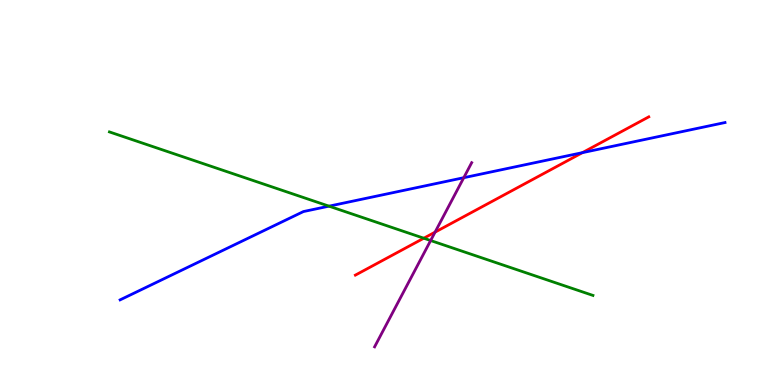[{'lines': ['blue', 'red'], 'intersections': [{'x': 7.52, 'y': 6.04}]}, {'lines': ['green', 'red'], 'intersections': [{'x': 5.47, 'y': 3.81}]}, {'lines': ['purple', 'red'], 'intersections': [{'x': 5.61, 'y': 3.97}]}, {'lines': ['blue', 'green'], 'intersections': [{'x': 4.25, 'y': 4.65}]}, {'lines': ['blue', 'purple'], 'intersections': [{'x': 5.98, 'y': 5.38}]}, {'lines': ['green', 'purple'], 'intersections': [{'x': 5.56, 'y': 3.75}]}]